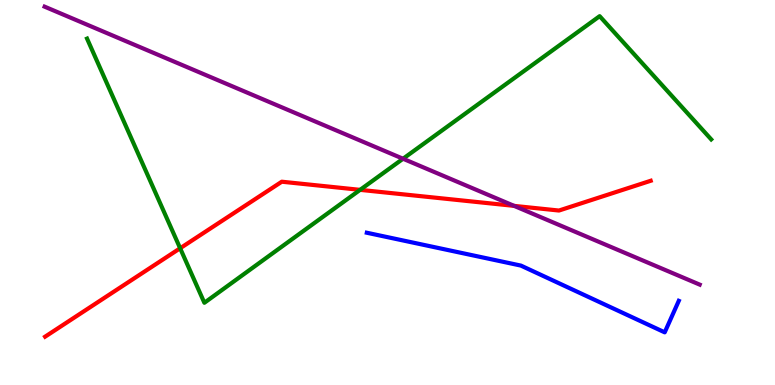[{'lines': ['blue', 'red'], 'intersections': []}, {'lines': ['green', 'red'], 'intersections': [{'x': 2.32, 'y': 3.55}, {'x': 4.65, 'y': 5.07}]}, {'lines': ['purple', 'red'], 'intersections': [{'x': 6.63, 'y': 4.65}]}, {'lines': ['blue', 'green'], 'intersections': []}, {'lines': ['blue', 'purple'], 'intersections': []}, {'lines': ['green', 'purple'], 'intersections': [{'x': 5.2, 'y': 5.88}]}]